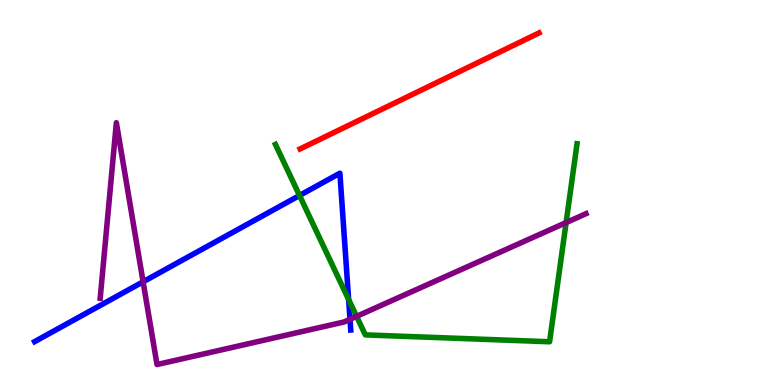[{'lines': ['blue', 'red'], 'intersections': []}, {'lines': ['green', 'red'], 'intersections': []}, {'lines': ['purple', 'red'], 'intersections': []}, {'lines': ['blue', 'green'], 'intersections': [{'x': 3.86, 'y': 4.92}, {'x': 4.5, 'y': 2.22}]}, {'lines': ['blue', 'purple'], 'intersections': [{'x': 1.85, 'y': 2.68}, {'x': 4.52, 'y': 1.71}]}, {'lines': ['green', 'purple'], 'intersections': [{'x': 4.6, 'y': 1.78}, {'x': 7.3, 'y': 4.22}]}]